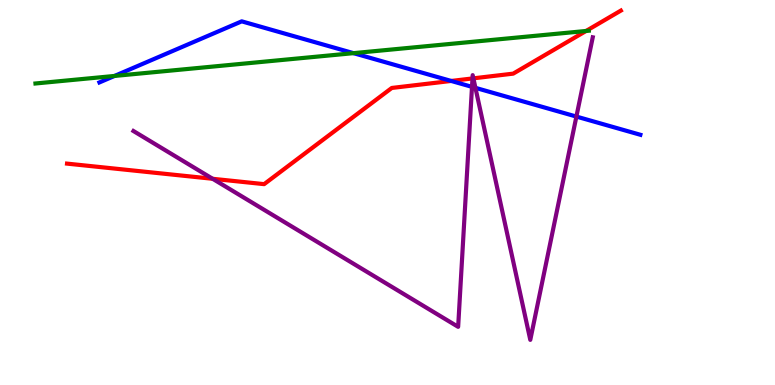[{'lines': ['blue', 'red'], 'intersections': [{'x': 5.82, 'y': 7.9}]}, {'lines': ['green', 'red'], 'intersections': [{'x': 7.56, 'y': 9.2}]}, {'lines': ['purple', 'red'], 'intersections': [{'x': 2.74, 'y': 5.36}, {'x': 6.1, 'y': 7.96}, {'x': 6.11, 'y': 7.97}]}, {'lines': ['blue', 'green'], 'intersections': [{'x': 1.48, 'y': 8.03}, {'x': 4.56, 'y': 8.62}]}, {'lines': ['blue', 'purple'], 'intersections': [{'x': 6.09, 'y': 7.74}, {'x': 6.13, 'y': 7.72}, {'x': 7.44, 'y': 6.97}]}, {'lines': ['green', 'purple'], 'intersections': []}]